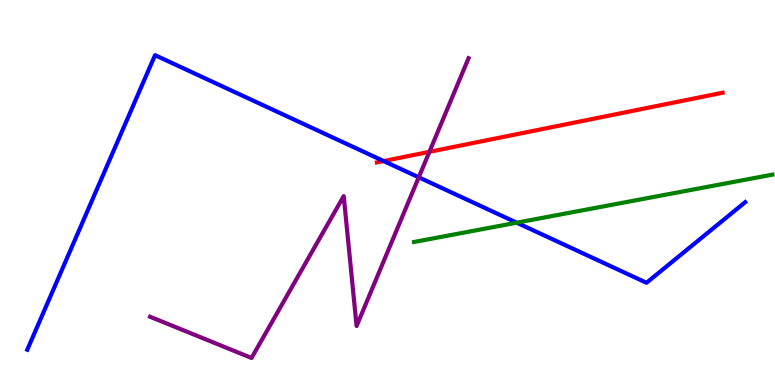[{'lines': ['blue', 'red'], 'intersections': [{'x': 4.95, 'y': 5.82}]}, {'lines': ['green', 'red'], 'intersections': []}, {'lines': ['purple', 'red'], 'intersections': [{'x': 5.54, 'y': 6.06}]}, {'lines': ['blue', 'green'], 'intersections': [{'x': 6.67, 'y': 4.22}]}, {'lines': ['blue', 'purple'], 'intersections': [{'x': 5.4, 'y': 5.39}]}, {'lines': ['green', 'purple'], 'intersections': []}]